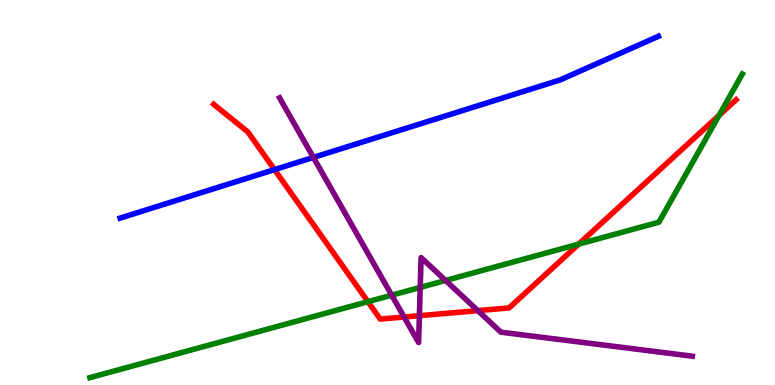[{'lines': ['blue', 'red'], 'intersections': [{'x': 3.54, 'y': 5.59}]}, {'lines': ['green', 'red'], 'intersections': [{'x': 4.75, 'y': 2.16}, {'x': 7.47, 'y': 3.66}, {'x': 9.28, 'y': 7.0}]}, {'lines': ['purple', 'red'], 'intersections': [{'x': 5.21, 'y': 1.77}, {'x': 5.41, 'y': 1.8}, {'x': 6.17, 'y': 1.93}]}, {'lines': ['blue', 'green'], 'intersections': []}, {'lines': ['blue', 'purple'], 'intersections': [{'x': 4.04, 'y': 5.91}]}, {'lines': ['green', 'purple'], 'intersections': [{'x': 5.05, 'y': 2.33}, {'x': 5.42, 'y': 2.54}, {'x': 5.75, 'y': 2.71}]}]